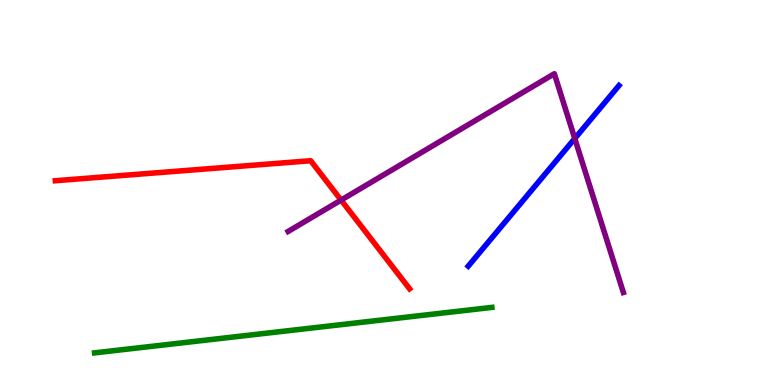[{'lines': ['blue', 'red'], 'intersections': []}, {'lines': ['green', 'red'], 'intersections': []}, {'lines': ['purple', 'red'], 'intersections': [{'x': 4.4, 'y': 4.8}]}, {'lines': ['blue', 'green'], 'intersections': []}, {'lines': ['blue', 'purple'], 'intersections': [{'x': 7.42, 'y': 6.4}]}, {'lines': ['green', 'purple'], 'intersections': []}]